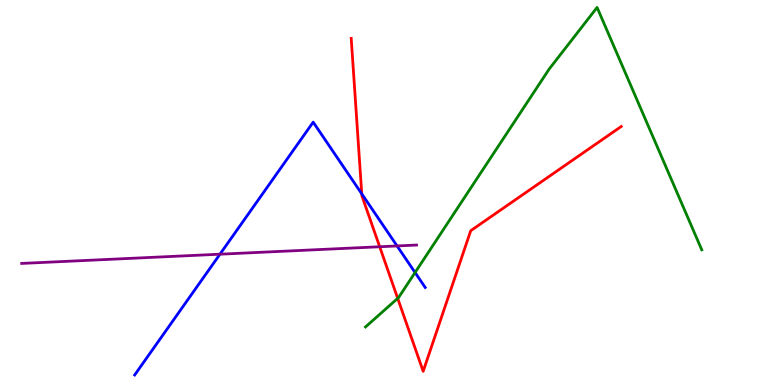[{'lines': ['blue', 'red'], 'intersections': [{'x': 4.67, 'y': 4.97}]}, {'lines': ['green', 'red'], 'intersections': [{'x': 5.13, 'y': 2.25}]}, {'lines': ['purple', 'red'], 'intersections': [{'x': 4.9, 'y': 3.59}]}, {'lines': ['blue', 'green'], 'intersections': [{'x': 5.36, 'y': 2.92}]}, {'lines': ['blue', 'purple'], 'intersections': [{'x': 2.84, 'y': 3.4}, {'x': 5.12, 'y': 3.61}]}, {'lines': ['green', 'purple'], 'intersections': []}]